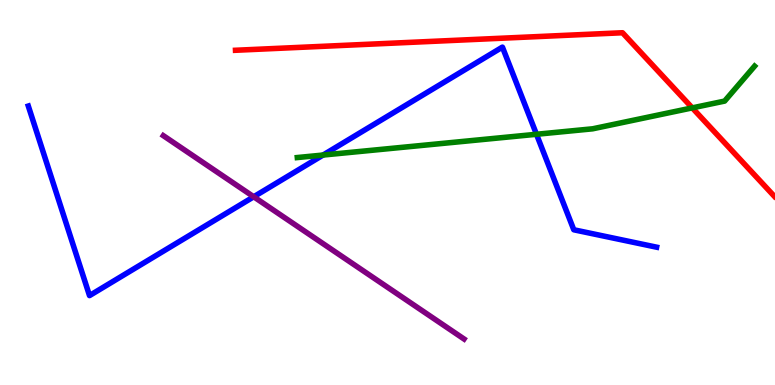[{'lines': ['blue', 'red'], 'intersections': []}, {'lines': ['green', 'red'], 'intersections': [{'x': 8.93, 'y': 7.2}]}, {'lines': ['purple', 'red'], 'intersections': []}, {'lines': ['blue', 'green'], 'intersections': [{'x': 4.17, 'y': 5.97}, {'x': 6.92, 'y': 6.51}]}, {'lines': ['blue', 'purple'], 'intersections': [{'x': 3.27, 'y': 4.89}]}, {'lines': ['green', 'purple'], 'intersections': []}]